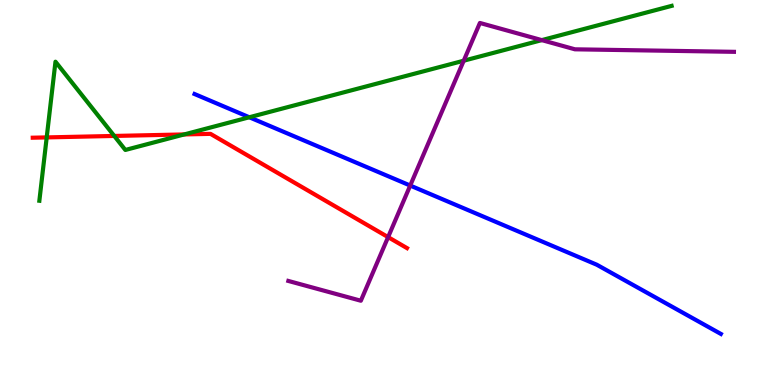[{'lines': ['blue', 'red'], 'intersections': []}, {'lines': ['green', 'red'], 'intersections': [{'x': 0.603, 'y': 6.43}, {'x': 1.47, 'y': 6.47}, {'x': 2.38, 'y': 6.51}]}, {'lines': ['purple', 'red'], 'intersections': [{'x': 5.01, 'y': 3.84}]}, {'lines': ['blue', 'green'], 'intersections': [{'x': 3.22, 'y': 6.95}]}, {'lines': ['blue', 'purple'], 'intersections': [{'x': 5.29, 'y': 5.18}]}, {'lines': ['green', 'purple'], 'intersections': [{'x': 5.98, 'y': 8.42}, {'x': 6.99, 'y': 8.96}]}]